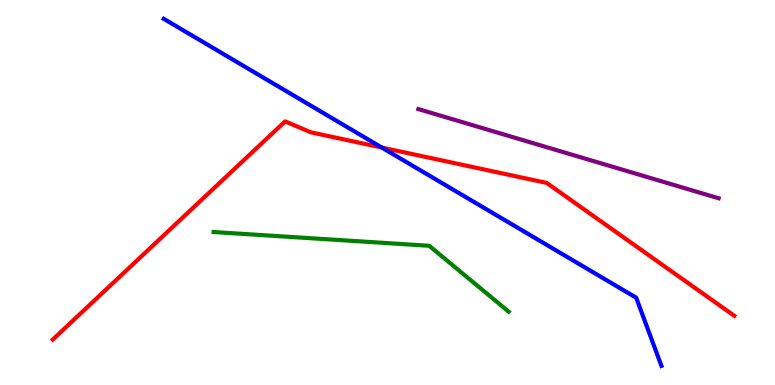[{'lines': ['blue', 'red'], 'intersections': [{'x': 4.93, 'y': 6.17}]}, {'lines': ['green', 'red'], 'intersections': []}, {'lines': ['purple', 'red'], 'intersections': []}, {'lines': ['blue', 'green'], 'intersections': []}, {'lines': ['blue', 'purple'], 'intersections': []}, {'lines': ['green', 'purple'], 'intersections': []}]